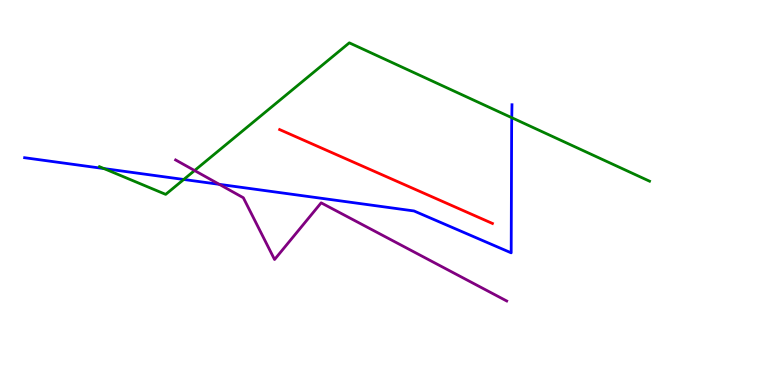[{'lines': ['blue', 'red'], 'intersections': []}, {'lines': ['green', 'red'], 'intersections': []}, {'lines': ['purple', 'red'], 'intersections': []}, {'lines': ['blue', 'green'], 'intersections': [{'x': 1.34, 'y': 5.62}, {'x': 2.37, 'y': 5.34}, {'x': 6.6, 'y': 6.94}]}, {'lines': ['blue', 'purple'], 'intersections': [{'x': 2.83, 'y': 5.21}]}, {'lines': ['green', 'purple'], 'intersections': [{'x': 2.51, 'y': 5.57}]}]